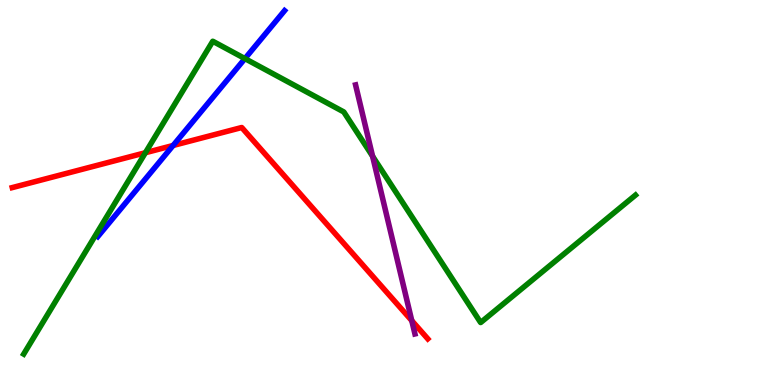[{'lines': ['blue', 'red'], 'intersections': [{'x': 2.23, 'y': 6.22}]}, {'lines': ['green', 'red'], 'intersections': [{'x': 1.88, 'y': 6.03}]}, {'lines': ['purple', 'red'], 'intersections': [{'x': 5.31, 'y': 1.67}]}, {'lines': ['blue', 'green'], 'intersections': [{'x': 3.16, 'y': 8.48}]}, {'lines': ['blue', 'purple'], 'intersections': []}, {'lines': ['green', 'purple'], 'intersections': [{'x': 4.81, 'y': 5.94}]}]